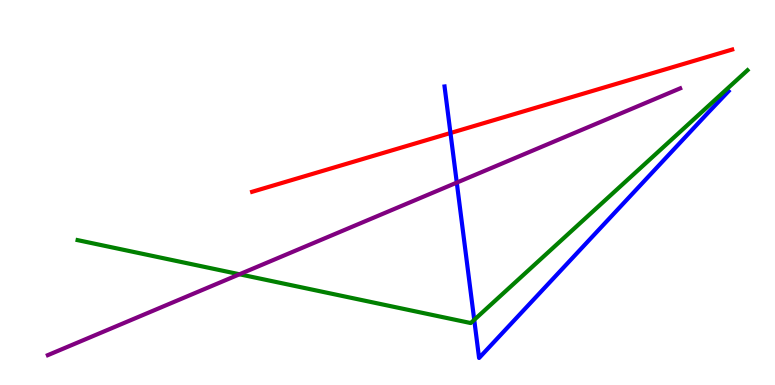[{'lines': ['blue', 'red'], 'intersections': [{'x': 5.81, 'y': 6.54}]}, {'lines': ['green', 'red'], 'intersections': []}, {'lines': ['purple', 'red'], 'intersections': []}, {'lines': ['blue', 'green'], 'intersections': [{'x': 6.12, 'y': 1.69}]}, {'lines': ['blue', 'purple'], 'intersections': [{'x': 5.89, 'y': 5.26}]}, {'lines': ['green', 'purple'], 'intersections': [{'x': 3.09, 'y': 2.88}]}]